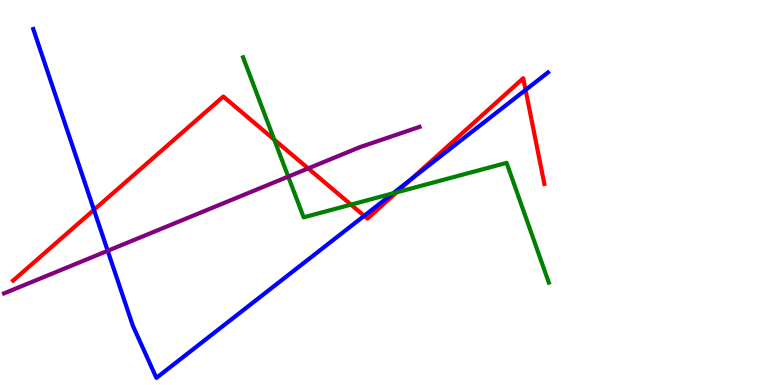[{'lines': ['blue', 'red'], 'intersections': [{'x': 1.21, 'y': 4.55}, {'x': 4.7, 'y': 4.39}, {'x': 5.31, 'y': 5.35}, {'x': 6.78, 'y': 7.66}]}, {'lines': ['green', 'red'], 'intersections': [{'x': 3.54, 'y': 6.37}, {'x': 4.53, 'y': 4.69}, {'x': 5.12, 'y': 5.0}]}, {'lines': ['purple', 'red'], 'intersections': [{'x': 3.98, 'y': 5.63}]}, {'lines': ['blue', 'green'], 'intersections': [{'x': 5.07, 'y': 4.98}]}, {'lines': ['blue', 'purple'], 'intersections': [{'x': 1.39, 'y': 3.49}]}, {'lines': ['green', 'purple'], 'intersections': [{'x': 3.72, 'y': 5.41}]}]